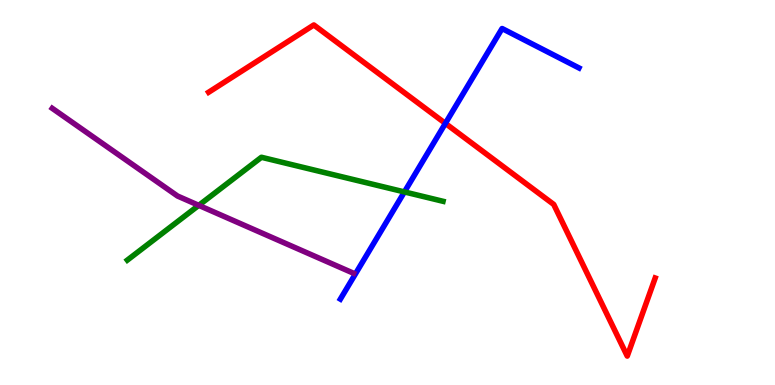[{'lines': ['blue', 'red'], 'intersections': [{'x': 5.75, 'y': 6.8}]}, {'lines': ['green', 'red'], 'intersections': []}, {'lines': ['purple', 'red'], 'intersections': []}, {'lines': ['blue', 'green'], 'intersections': [{'x': 5.22, 'y': 5.01}]}, {'lines': ['blue', 'purple'], 'intersections': []}, {'lines': ['green', 'purple'], 'intersections': [{'x': 2.56, 'y': 4.67}]}]